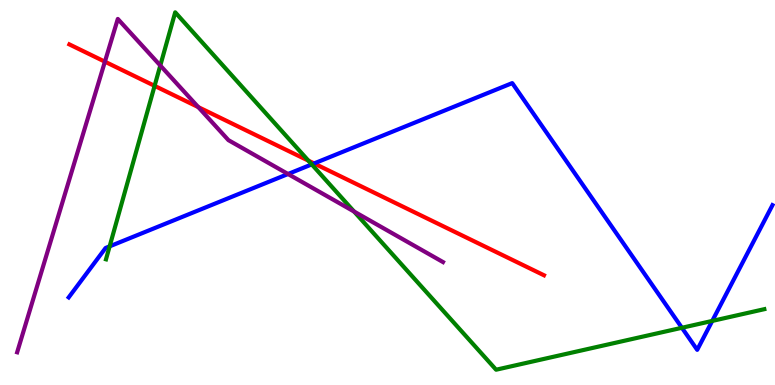[{'lines': ['blue', 'red'], 'intersections': [{'x': 4.05, 'y': 5.75}]}, {'lines': ['green', 'red'], 'intersections': [{'x': 1.99, 'y': 7.77}, {'x': 3.98, 'y': 5.83}]}, {'lines': ['purple', 'red'], 'intersections': [{'x': 1.35, 'y': 8.4}, {'x': 2.56, 'y': 7.22}]}, {'lines': ['blue', 'green'], 'intersections': [{'x': 1.41, 'y': 3.6}, {'x': 4.02, 'y': 5.73}, {'x': 8.8, 'y': 1.49}, {'x': 9.19, 'y': 1.66}]}, {'lines': ['blue', 'purple'], 'intersections': [{'x': 3.72, 'y': 5.48}]}, {'lines': ['green', 'purple'], 'intersections': [{'x': 2.07, 'y': 8.3}, {'x': 4.57, 'y': 4.51}]}]